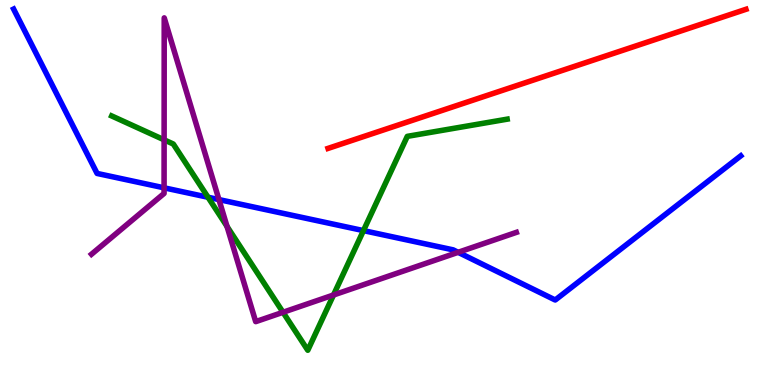[{'lines': ['blue', 'red'], 'intersections': []}, {'lines': ['green', 'red'], 'intersections': []}, {'lines': ['purple', 'red'], 'intersections': []}, {'lines': ['blue', 'green'], 'intersections': [{'x': 2.68, 'y': 4.88}, {'x': 4.69, 'y': 4.01}]}, {'lines': ['blue', 'purple'], 'intersections': [{'x': 2.12, 'y': 5.12}, {'x': 2.83, 'y': 4.82}, {'x': 5.91, 'y': 3.45}]}, {'lines': ['green', 'purple'], 'intersections': [{'x': 2.12, 'y': 6.37}, {'x': 2.93, 'y': 4.12}, {'x': 3.65, 'y': 1.89}, {'x': 4.3, 'y': 2.34}]}]